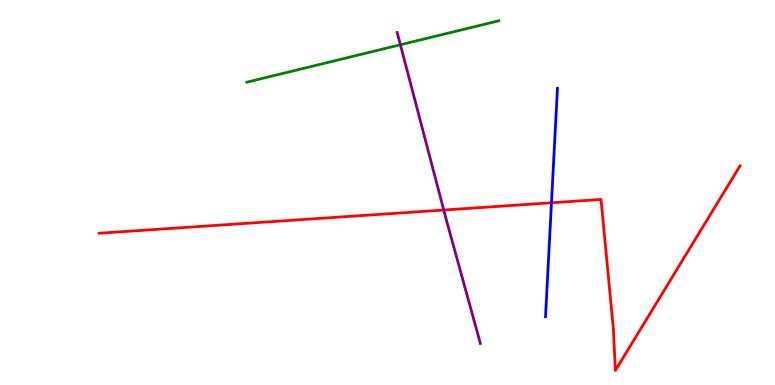[{'lines': ['blue', 'red'], 'intersections': [{'x': 7.12, 'y': 4.73}]}, {'lines': ['green', 'red'], 'intersections': []}, {'lines': ['purple', 'red'], 'intersections': [{'x': 5.73, 'y': 4.54}]}, {'lines': ['blue', 'green'], 'intersections': []}, {'lines': ['blue', 'purple'], 'intersections': []}, {'lines': ['green', 'purple'], 'intersections': [{'x': 5.17, 'y': 8.84}]}]